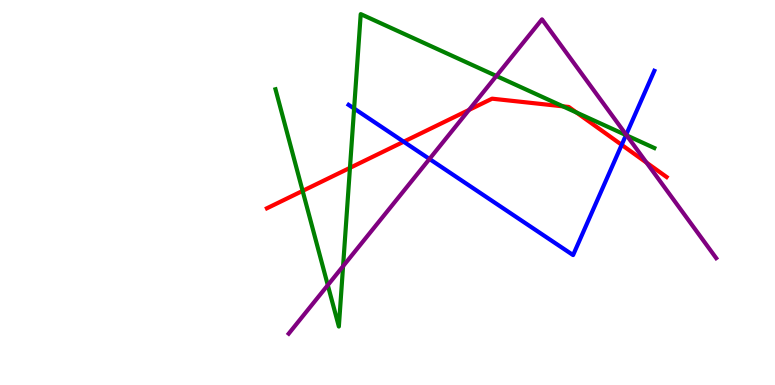[{'lines': ['blue', 'red'], 'intersections': [{'x': 5.21, 'y': 6.32}, {'x': 8.02, 'y': 6.24}]}, {'lines': ['green', 'red'], 'intersections': [{'x': 3.9, 'y': 5.04}, {'x': 4.52, 'y': 5.64}, {'x': 7.26, 'y': 7.24}, {'x': 7.44, 'y': 7.08}]}, {'lines': ['purple', 'red'], 'intersections': [{'x': 6.05, 'y': 7.15}, {'x': 8.34, 'y': 5.78}]}, {'lines': ['blue', 'green'], 'intersections': [{'x': 4.57, 'y': 7.18}, {'x': 8.08, 'y': 6.49}]}, {'lines': ['blue', 'purple'], 'intersections': [{'x': 5.54, 'y': 5.87}, {'x': 8.08, 'y': 6.5}]}, {'lines': ['green', 'purple'], 'intersections': [{'x': 4.23, 'y': 2.59}, {'x': 4.43, 'y': 3.09}, {'x': 6.4, 'y': 8.03}, {'x': 8.09, 'y': 6.48}]}]